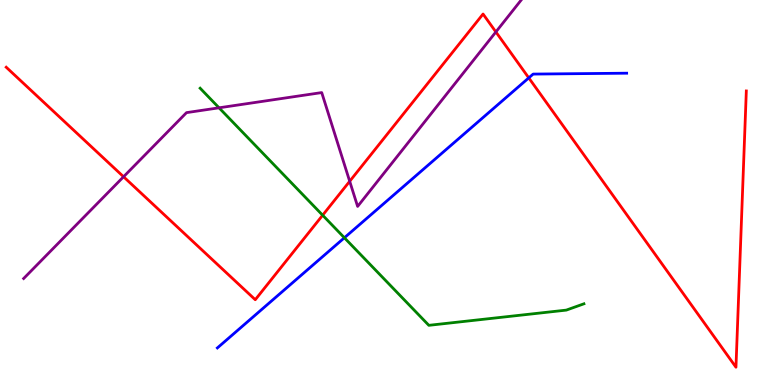[{'lines': ['blue', 'red'], 'intersections': [{'x': 6.82, 'y': 7.98}]}, {'lines': ['green', 'red'], 'intersections': [{'x': 4.16, 'y': 4.41}]}, {'lines': ['purple', 'red'], 'intersections': [{'x': 1.59, 'y': 5.41}, {'x': 4.51, 'y': 5.29}, {'x': 6.4, 'y': 9.17}]}, {'lines': ['blue', 'green'], 'intersections': [{'x': 4.44, 'y': 3.82}]}, {'lines': ['blue', 'purple'], 'intersections': []}, {'lines': ['green', 'purple'], 'intersections': [{'x': 2.83, 'y': 7.2}]}]